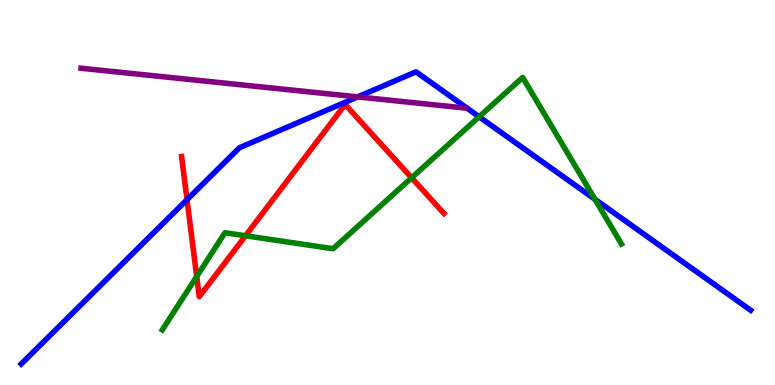[{'lines': ['blue', 'red'], 'intersections': [{'x': 2.41, 'y': 4.81}]}, {'lines': ['green', 'red'], 'intersections': [{'x': 2.54, 'y': 2.82}, {'x': 3.17, 'y': 3.88}, {'x': 5.31, 'y': 5.38}]}, {'lines': ['purple', 'red'], 'intersections': []}, {'lines': ['blue', 'green'], 'intersections': [{'x': 6.18, 'y': 6.97}, {'x': 7.68, 'y': 4.82}]}, {'lines': ['blue', 'purple'], 'intersections': [{'x': 4.62, 'y': 7.48}]}, {'lines': ['green', 'purple'], 'intersections': []}]